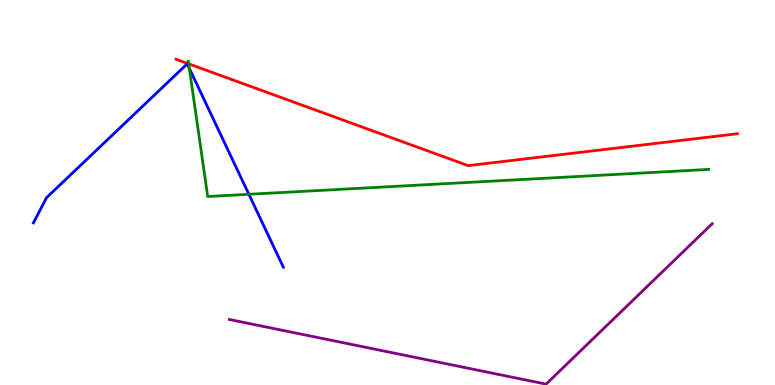[{'lines': ['blue', 'red'], 'intersections': []}, {'lines': ['green', 'red'], 'intersections': [{'x': 2.43, 'y': 8.34}]}, {'lines': ['purple', 'red'], 'intersections': []}, {'lines': ['blue', 'green'], 'intersections': [{'x': 2.44, 'y': 8.22}, {'x': 3.21, 'y': 4.95}]}, {'lines': ['blue', 'purple'], 'intersections': []}, {'lines': ['green', 'purple'], 'intersections': []}]